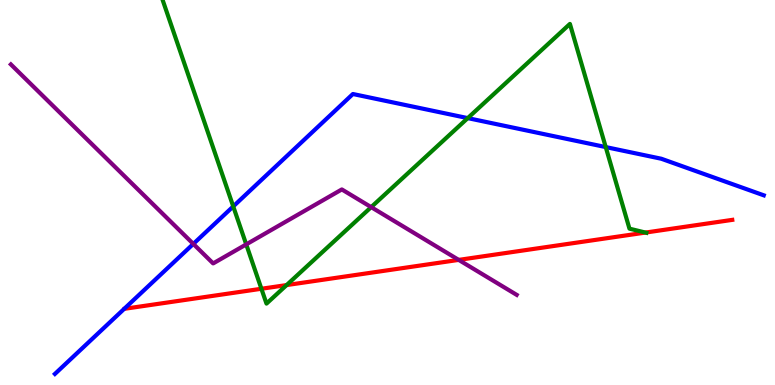[{'lines': ['blue', 'red'], 'intersections': []}, {'lines': ['green', 'red'], 'intersections': [{'x': 3.37, 'y': 2.5}, {'x': 3.7, 'y': 2.6}, {'x': 8.33, 'y': 3.96}]}, {'lines': ['purple', 'red'], 'intersections': [{'x': 5.92, 'y': 3.25}]}, {'lines': ['blue', 'green'], 'intersections': [{'x': 3.01, 'y': 4.64}, {'x': 6.04, 'y': 6.93}, {'x': 7.82, 'y': 6.18}]}, {'lines': ['blue', 'purple'], 'intersections': [{'x': 2.49, 'y': 3.66}]}, {'lines': ['green', 'purple'], 'intersections': [{'x': 3.18, 'y': 3.65}, {'x': 4.79, 'y': 4.62}]}]